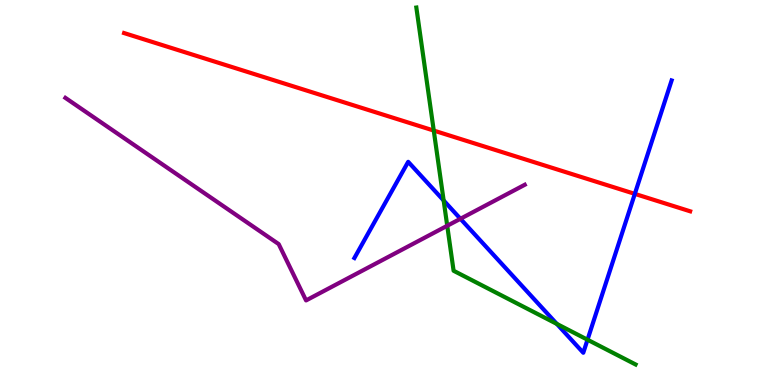[{'lines': ['blue', 'red'], 'intersections': [{'x': 8.19, 'y': 4.96}]}, {'lines': ['green', 'red'], 'intersections': [{'x': 5.6, 'y': 6.61}]}, {'lines': ['purple', 'red'], 'intersections': []}, {'lines': ['blue', 'green'], 'intersections': [{'x': 5.72, 'y': 4.79}, {'x': 7.19, 'y': 1.59}, {'x': 7.58, 'y': 1.18}]}, {'lines': ['blue', 'purple'], 'intersections': [{'x': 5.94, 'y': 4.32}]}, {'lines': ['green', 'purple'], 'intersections': [{'x': 5.77, 'y': 4.14}]}]